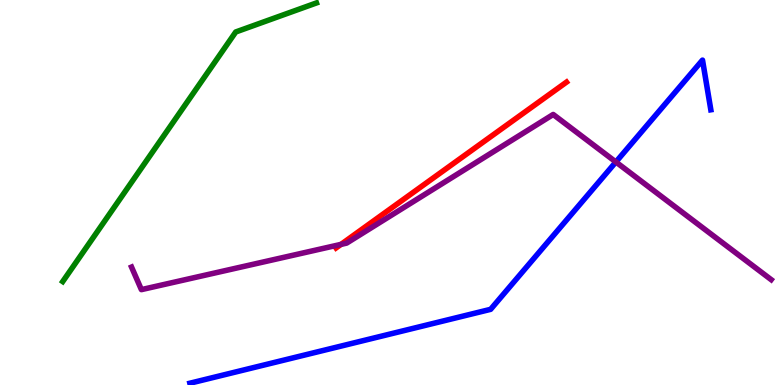[{'lines': ['blue', 'red'], 'intersections': []}, {'lines': ['green', 'red'], 'intersections': []}, {'lines': ['purple', 'red'], 'intersections': [{'x': 4.4, 'y': 3.65}]}, {'lines': ['blue', 'green'], 'intersections': []}, {'lines': ['blue', 'purple'], 'intersections': [{'x': 7.95, 'y': 5.79}]}, {'lines': ['green', 'purple'], 'intersections': []}]